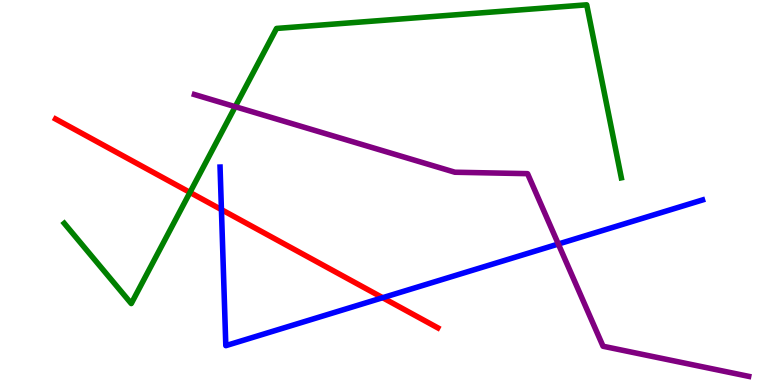[{'lines': ['blue', 'red'], 'intersections': [{'x': 2.86, 'y': 4.56}, {'x': 4.94, 'y': 2.27}]}, {'lines': ['green', 'red'], 'intersections': [{'x': 2.45, 'y': 5.0}]}, {'lines': ['purple', 'red'], 'intersections': []}, {'lines': ['blue', 'green'], 'intersections': []}, {'lines': ['blue', 'purple'], 'intersections': [{'x': 7.2, 'y': 3.66}]}, {'lines': ['green', 'purple'], 'intersections': [{'x': 3.04, 'y': 7.23}]}]